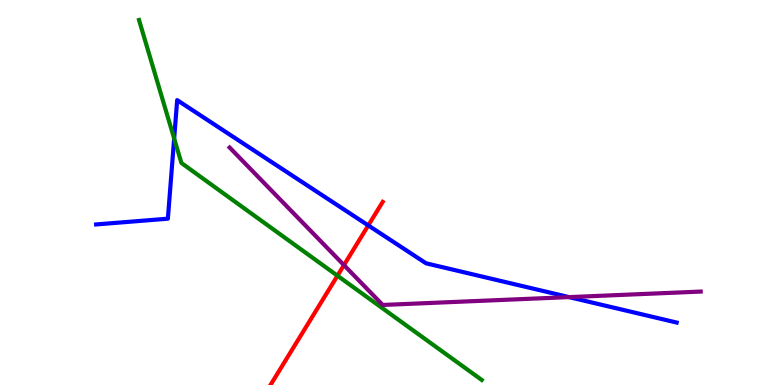[{'lines': ['blue', 'red'], 'intersections': [{'x': 4.75, 'y': 4.14}]}, {'lines': ['green', 'red'], 'intersections': [{'x': 4.35, 'y': 2.84}]}, {'lines': ['purple', 'red'], 'intersections': [{'x': 4.44, 'y': 3.11}]}, {'lines': ['blue', 'green'], 'intersections': [{'x': 2.25, 'y': 6.4}]}, {'lines': ['blue', 'purple'], 'intersections': [{'x': 7.34, 'y': 2.28}]}, {'lines': ['green', 'purple'], 'intersections': []}]